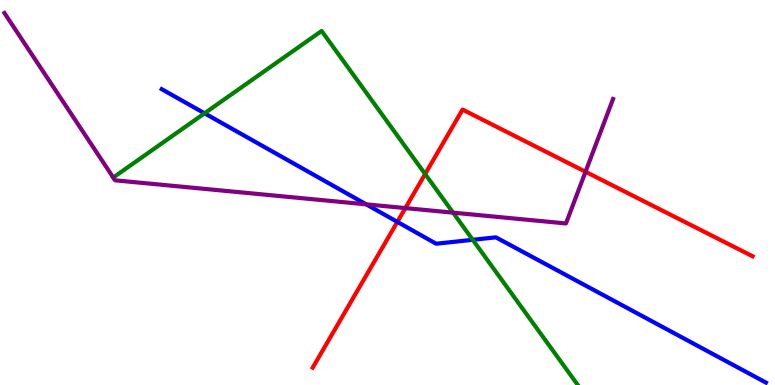[{'lines': ['blue', 'red'], 'intersections': [{'x': 5.13, 'y': 4.24}]}, {'lines': ['green', 'red'], 'intersections': [{'x': 5.49, 'y': 5.48}]}, {'lines': ['purple', 'red'], 'intersections': [{'x': 5.23, 'y': 4.6}, {'x': 7.56, 'y': 5.54}]}, {'lines': ['blue', 'green'], 'intersections': [{'x': 2.64, 'y': 7.06}, {'x': 6.1, 'y': 3.77}]}, {'lines': ['blue', 'purple'], 'intersections': [{'x': 4.73, 'y': 4.69}]}, {'lines': ['green', 'purple'], 'intersections': [{'x': 1.46, 'y': 5.39}, {'x': 5.85, 'y': 4.48}]}]